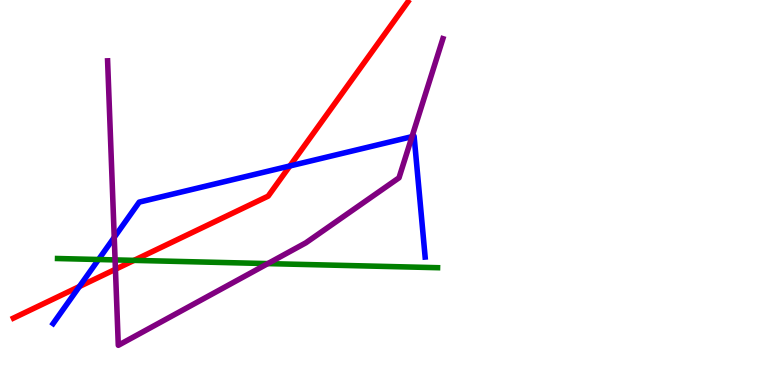[{'lines': ['blue', 'red'], 'intersections': [{'x': 1.02, 'y': 2.56}, {'x': 3.74, 'y': 5.69}]}, {'lines': ['green', 'red'], 'intersections': [{'x': 1.73, 'y': 3.24}]}, {'lines': ['purple', 'red'], 'intersections': [{'x': 1.49, 'y': 3.01}]}, {'lines': ['blue', 'green'], 'intersections': [{'x': 1.27, 'y': 3.26}]}, {'lines': ['blue', 'purple'], 'intersections': [{'x': 1.47, 'y': 3.83}, {'x': 5.32, 'y': 6.45}]}, {'lines': ['green', 'purple'], 'intersections': [{'x': 1.48, 'y': 3.25}, {'x': 3.46, 'y': 3.15}]}]